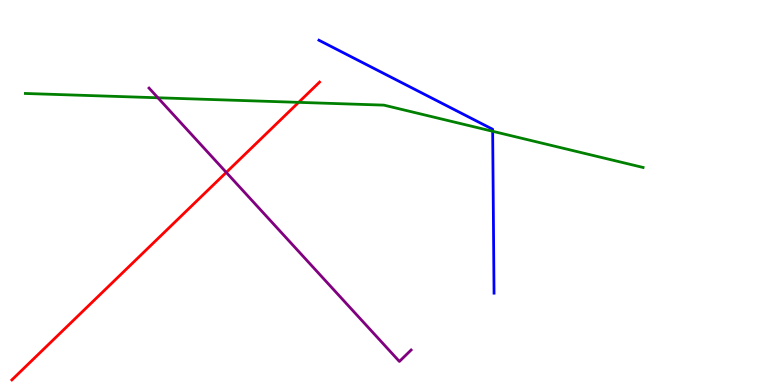[{'lines': ['blue', 'red'], 'intersections': []}, {'lines': ['green', 'red'], 'intersections': [{'x': 3.85, 'y': 7.34}]}, {'lines': ['purple', 'red'], 'intersections': [{'x': 2.92, 'y': 5.52}]}, {'lines': ['blue', 'green'], 'intersections': [{'x': 6.36, 'y': 6.59}]}, {'lines': ['blue', 'purple'], 'intersections': []}, {'lines': ['green', 'purple'], 'intersections': [{'x': 2.04, 'y': 7.46}]}]